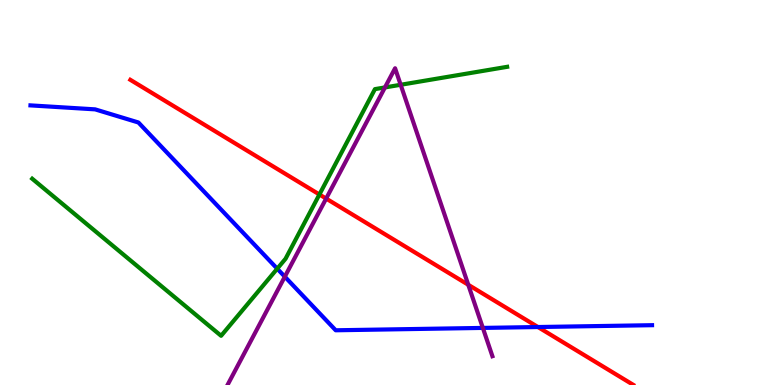[{'lines': ['blue', 'red'], 'intersections': [{'x': 6.94, 'y': 1.51}]}, {'lines': ['green', 'red'], 'intersections': [{'x': 4.12, 'y': 4.95}]}, {'lines': ['purple', 'red'], 'intersections': [{'x': 4.21, 'y': 4.84}, {'x': 6.04, 'y': 2.6}]}, {'lines': ['blue', 'green'], 'intersections': [{'x': 3.58, 'y': 3.02}]}, {'lines': ['blue', 'purple'], 'intersections': [{'x': 3.68, 'y': 2.81}, {'x': 6.23, 'y': 1.48}]}, {'lines': ['green', 'purple'], 'intersections': [{'x': 4.97, 'y': 7.73}, {'x': 5.17, 'y': 7.8}]}]